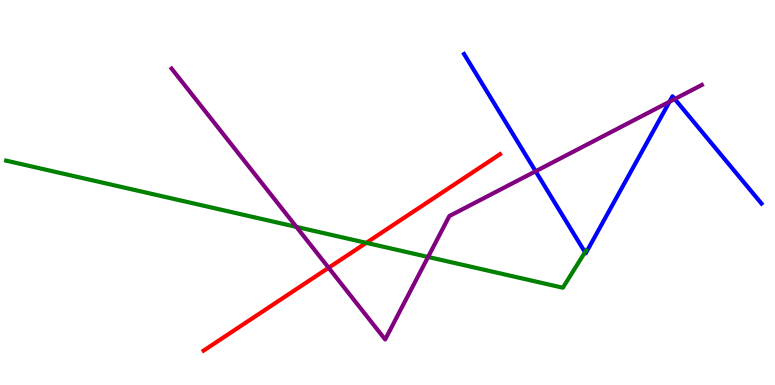[{'lines': ['blue', 'red'], 'intersections': []}, {'lines': ['green', 'red'], 'intersections': [{'x': 4.73, 'y': 3.69}]}, {'lines': ['purple', 'red'], 'intersections': [{'x': 4.24, 'y': 3.04}]}, {'lines': ['blue', 'green'], 'intersections': [{'x': 7.55, 'y': 3.45}]}, {'lines': ['blue', 'purple'], 'intersections': [{'x': 6.91, 'y': 5.55}, {'x': 8.64, 'y': 7.36}, {'x': 8.71, 'y': 7.43}]}, {'lines': ['green', 'purple'], 'intersections': [{'x': 3.82, 'y': 4.11}, {'x': 5.52, 'y': 3.33}]}]